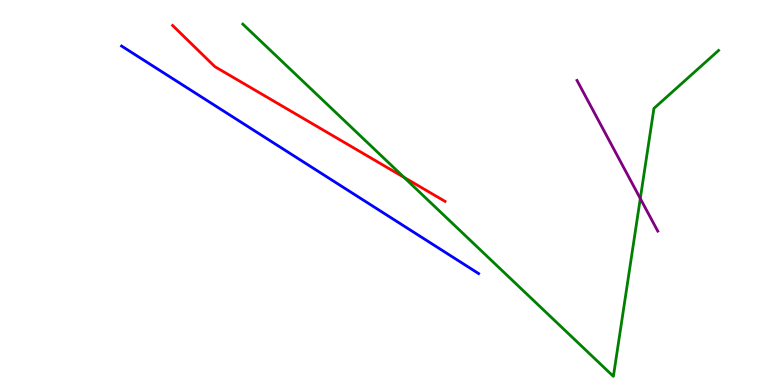[{'lines': ['blue', 'red'], 'intersections': []}, {'lines': ['green', 'red'], 'intersections': [{'x': 5.21, 'y': 5.39}]}, {'lines': ['purple', 'red'], 'intersections': []}, {'lines': ['blue', 'green'], 'intersections': []}, {'lines': ['blue', 'purple'], 'intersections': []}, {'lines': ['green', 'purple'], 'intersections': [{'x': 8.26, 'y': 4.84}]}]